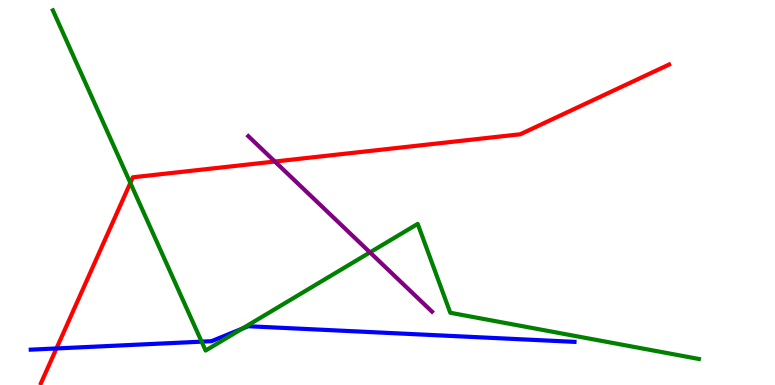[{'lines': ['blue', 'red'], 'intersections': [{'x': 0.728, 'y': 0.949}]}, {'lines': ['green', 'red'], 'intersections': [{'x': 1.68, 'y': 5.25}]}, {'lines': ['purple', 'red'], 'intersections': [{'x': 3.55, 'y': 5.8}]}, {'lines': ['blue', 'green'], 'intersections': [{'x': 2.6, 'y': 1.13}, {'x': 3.12, 'y': 1.46}]}, {'lines': ['blue', 'purple'], 'intersections': []}, {'lines': ['green', 'purple'], 'intersections': [{'x': 4.77, 'y': 3.44}]}]